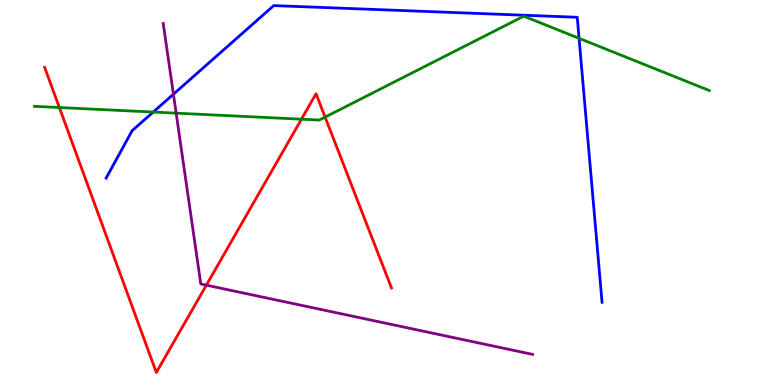[{'lines': ['blue', 'red'], 'intersections': []}, {'lines': ['green', 'red'], 'intersections': [{'x': 0.766, 'y': 7.21}, {'x': 3.89, 'y': 6.9}, {'x': 4.2, 'y': 6.96}]}, {'lines': ['purple', 'red'], 'intersections': [{'x': 2.66, 'y': 2.59}]}, {'lines': ['blue', 'green'], 'intersections': [{'x': 1.98, 'y': 7.09}, {'x': 7.47, 'y': 9.0}]}, {'lines': ['blue', 'purple'], 'intersections': [{'x': 2.24, 'y': 7.55}]}, {'lines': ['green', 'purple'], 'intersections': [{'x': 2.27, 'y': 7.06}]}]